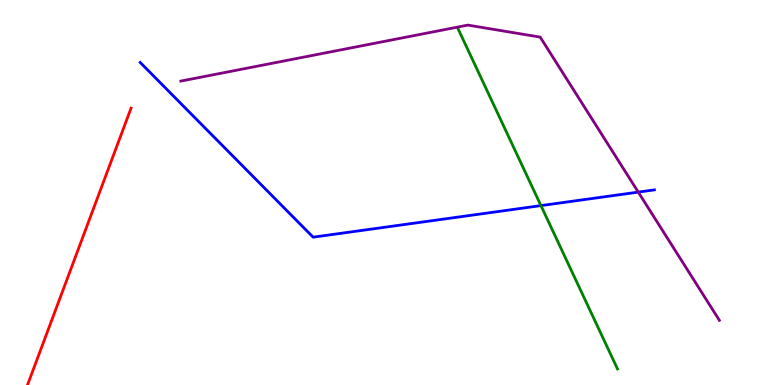[{'lines': ['blue', 'red'], 'intersections': []}, {'lines': ['green', 'red'], 'intersections': []}, {'lines': ['purple', 'red'], 'intersections': []}, {'lines': ['blue', 'green'], 'intersections': [{'x': 6.98, 'y': 4.66}]}, {'lines': ['blue', 'purple'], 'intersections': [{'x': 8.24, 'y': 5.01}]}, {'lines': ['green', 'purple'], 'intersections': []}]